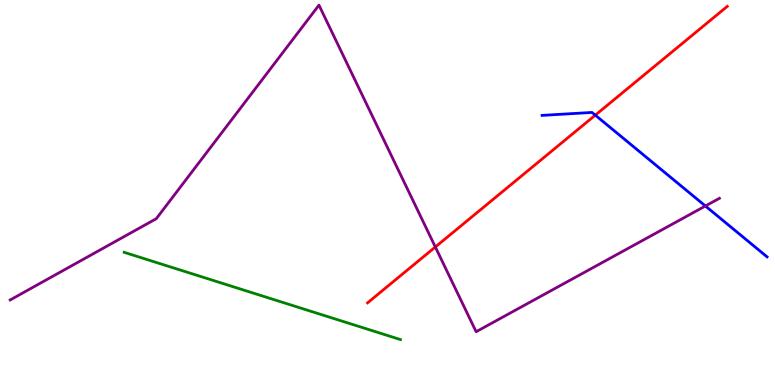[{'lines': ['blue', 'red'], 'intersections': [{'x': 7.68, 'y': 7.01}]}, {'lines': ['green', 'red'], 'intersections': []}, {'lines': ['purple', 'red'], 'intersections': [{'x': 5.62, 'y': 3.58}]}, {'lines': ['blue', 'green'], 'intersections': []}, {'lines': ['blue', 'purple'], 'intersections': [{'x': 9.1, 'y': 4.65}]}, {'lines': ['green', 'purple'], 'intersections': []}]